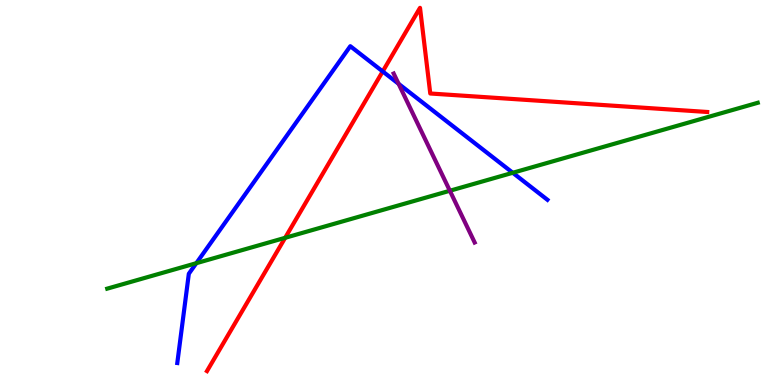[{'lines': ['blue', 'red'], 'intersections': [{'x': 4.94, 'y': 8.14}]}, {'lines': ['green', 'red'], 'intersections': [{'x': 3.68, 'y': 3.82}]}, {'lines': ['purple', 'red'], 'intersections': []}, {'lines': ['blue', 'green'], 'intersections': [{'x': 2.53, 'y': 3.16}, {'x': 6.62, 'y': 5.51}]}, {'lines': ['blue', 'purple'], 'intersections': [{'x': 5.14, 'y': 7.82}]}, {'lines': ['green', 'purple'], 'intersections': [{'x': 5.8, 'y': 5.05}]}]